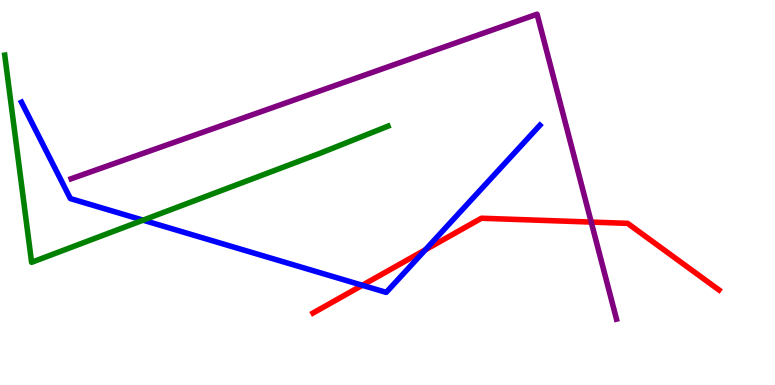[{'lines': ['blue', 'red'], 'intersections': [{'x': 4.68, 'y': 2.59}, {'x': 5.49, 'y': 3.51}]}, {'lines': ['green', 'red'], 'intersections': []}, {'lines': ['purple', 'red'], 'intersections': [{'x': 7.63, 'y': 4.23}]}, {'lines': ['blue', 'green'], 'intersections': [{'x': 1.85, 'y': 4.28}]}, {'lines': ['blue', 'purple'], 'intersections': []}, {'lines': ['green', 'purple'], 'intersections': []}]